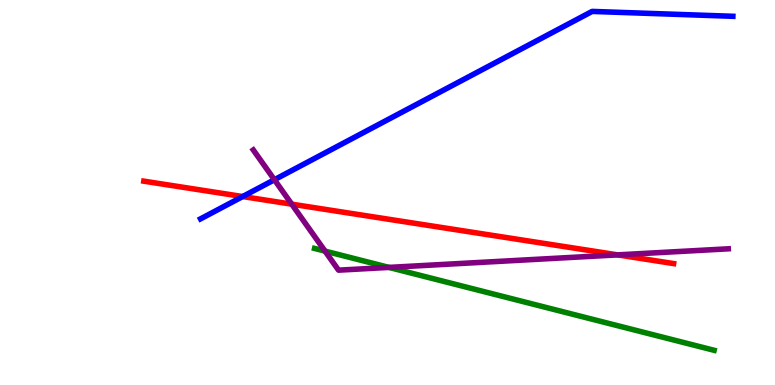[{'lines': ['blue', 'red'], 'intersections': [{'x': 3.13, 'y': 4.9}]}, {'lines': ['green', 'red'], 'intersections': []}, {'lines': ['purple', 'red'], 'intersections': [{'x': 3.76, 'y': 4.7}, {'x': 7.97, 'y': 3.38}]}, {'lines': ['blue', 'green'], 'intersections': []}, {'lines': ['blue', 'purple'], 'intersections': [{'x': 3.54, 'y': 5.33}]}, {'lines': ['green', 'purple'], 'intersections': [{'x': 4.19, 'y': 3.48}, {'x': 5.02, 'y': 3.05}]}]